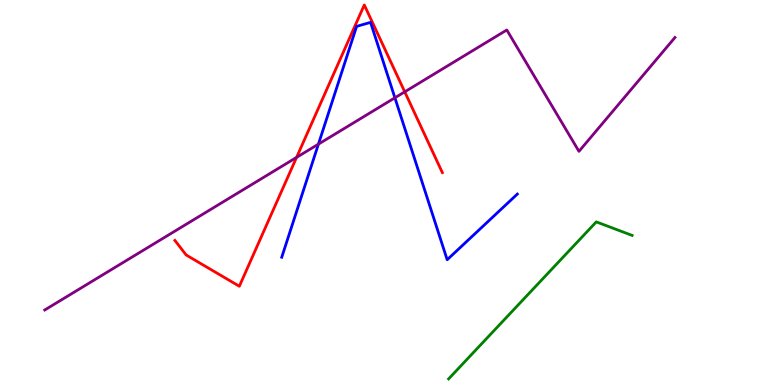[{'lines': ['blue', 'red'], 'intersections': []}, {'lines': ['green', 'red'], 'intersections': []}, {'lines': ['purple', 'red'], 'intersections': [{'x': 3.83, 'y': 5.91}, {'x': 5.22, 'y': 7.61}]}, {'lines': ['blue', 'green'], 'intersections': []}, {'lines': ['blue', 'purple'], 'intersections': [{'x': 4.11, 'y': 6.26}, {'x': 5.1, 'y': 7.46}]}, {'lines': ['green', 'purple'], 'intersections': []}]